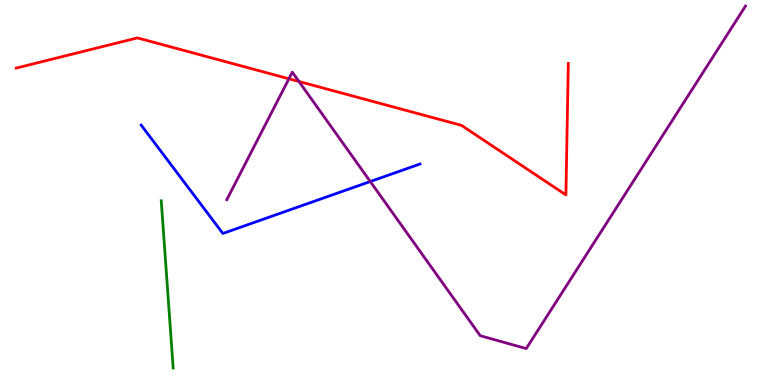[{'lines': ['blue', 'red'], 'intersections': []}, {'lines': ['green', 'red'], 'intersections': []}, {'lines': ['purple', 'red'], 'intersections': [{'x': 3.73, 'y': 7.95}, {'x': 3.86, 'y': 7.88}]}, {'lines': ['blue', 'green'], 'intersections': []}, {'lines': ['blue', 'purple'], 'intersections': [{'x': 4.78, 'y': 5.28}]}, {'lines': ['green', 'purple'], 'intersections': []}]